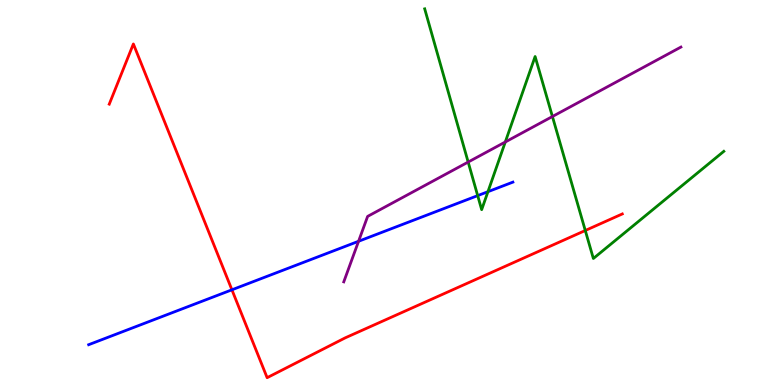[{'lines': ['blue', 'red'], 'intersections': [{'x': 2.99, 'y': 2.47}]}, {'lines': ['green', 'red'], 'intersections': [{'x': 7.55, 'y': 4.01}]}, {'lines': ['purple', 'red'], 'intersections': []}, {'lines': ['blue', 'green'], 'intersections': [{'x': 6.16, 'y': 4.92}, {'x': 6.3, 'y': 5.02}]}, {'lines': ['blue', 'purple'], 'intersections': [{'x': 4.63, 'y': 3.73}]}, {'lines': ['green', 'purple'], 'intersections': [{'x': 6.04, 'y': 5.79}, {'x': 6.52, 'y': 6.31}, {'x': 7.13, 'y': 6.97}]}]